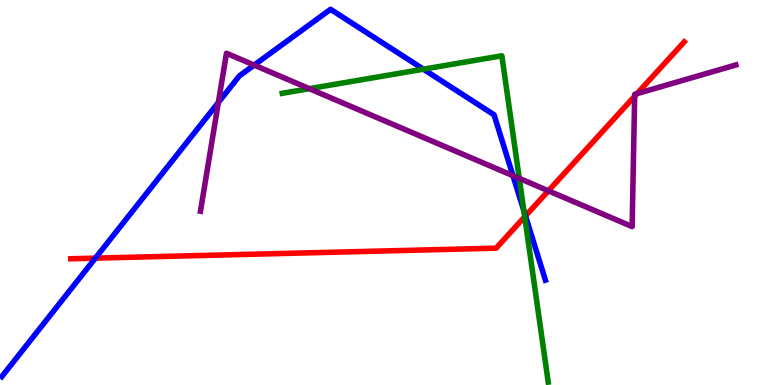[{'lines': ['blue', 'red'], 'intersections': [{'x': 1.23, 'y': 3.29}, {'x': 6.78, 'y': 4.39}]}, {'lines': ['green', 'red'], 'intersections': [{'x': 6.77, 'y': 4.37}]}, {'lines': ['purple', 'red'], 'intersections': [{'x': 7.08, 'y': 5.04}, {'x': 8.19, 'y': 7.5}, {'x': 8.22, 'y': 7.57}]}, {'lines': ['blue', 'green'], 'intersections': [{'x': 5.46, 'y': 8.2}, {'x': 6.76, 'y': 4.52}]}, {'lines': ['blue', 'purple'], 'intersections': [{'x': 2.82, 'y': 7.34}, {'x': 3.28, 'y': 8.31}, {'x': 6.62, 'y': 5.44}]}, {'lines': ['green', 'purple'], 'intersections': [{'x': 3.99, 'y': 7.7}, {'x': 6.7, 'y': 5.37}]}]